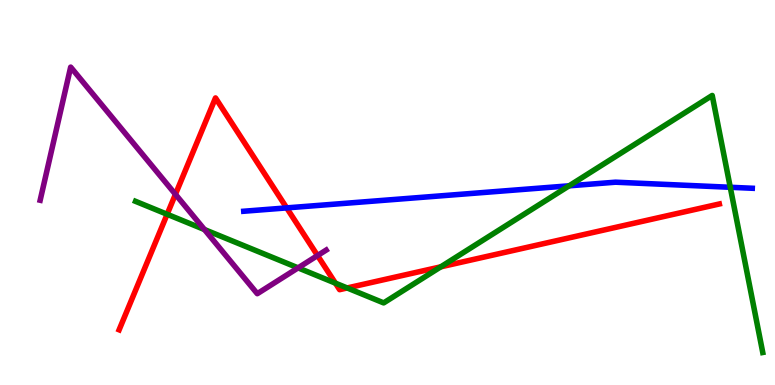[{'lines': ['blue', 'red'], 'intersections': [{'x': 3.7, 'y': 4.6}]}, {'lines': ['green', 'red'], 'intersections': [{'x': 2.16, 'y': 4.43}, {'x': 4.33, 'y': 2.65}, {'x': 4.48, 'y': 2.52}, {'x': 5.69, 'y': 3.07}]}, {'lines': ['purple', 'red'], 'intersections': [{'x': 2.26, 'y': 4.95}, {'x': 4.1, 'y': 3.36}]}, {'lines': ['blue', 'green'], 'intersections': [{'x': 7.34, 'y': 5.17}, {'x': 9.42, 'y': 5.14}]}, {'lines': ['blue', 'purple'], 'intersections': []}, {'lines': ['green', 'purple'], 'intersections': [{'x': 2.64, 'y': 4.04}, {'x': 3.85, 'y': 3.04}]}]